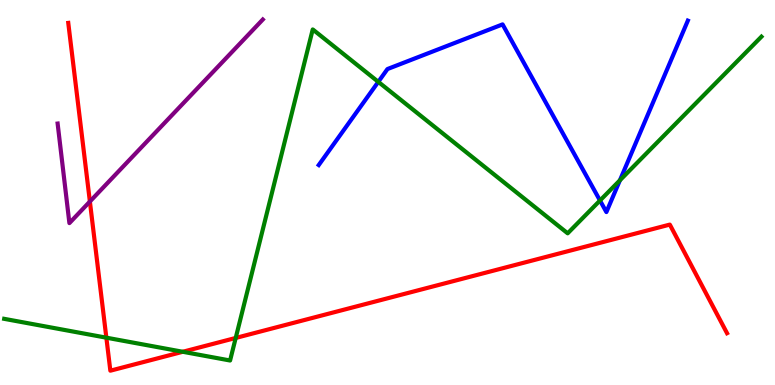[{'lines': ['blue', 'red'], 'intersections': []}, {'lines': ['green', 'red'], 'intersections': [{'x': 1.37, 'y': 1.23}, {'x': 2.36, 'y': 0.863}, {'x': 3.04, 'y': 1.22}]}, {'lines': ['purple', 'red'], 'intersections': [{'x': 1.16, 'y': 4.77}]}, {'lines': ['blue', 'green'], 'intersections': [{'x': 4.88, 'y': 7.87}, {'x': 7.74, 'y': 4.79}, {'x': 8.0, 'y': 5.32}]}, {'lines': ['blue', 'purple'], 'intersections': []}, {'lines': ['green', 'purple'], 'intersections': []}]